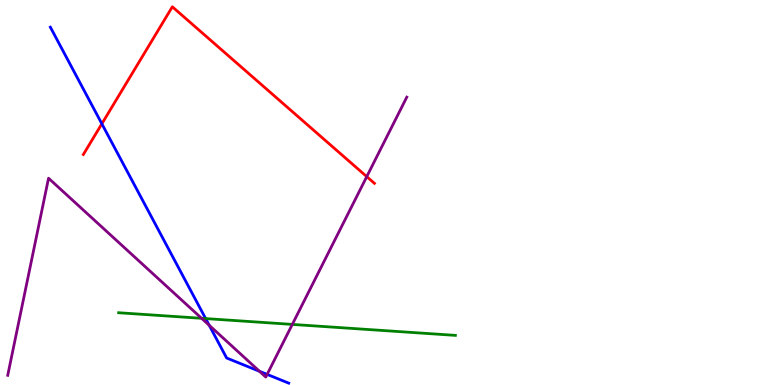[{'lines': ['blue', 'red'], 'intersections': [{'x': 1.31, 'y': 6.78}]}, {'lines': ['green', 'red'], 'intersections': []}, {'lines': ['purple', 'red'], 'intersections': [{'x': 4.73, 'y': 5.41}]}, {'lines': ['blue', 'green'], 'intersections': [{'x': 2.65, 'y': 1.73}]}, {'lines': ['blue', 'purple'], 'intersections': [{'x': 2.7, 'y': 1.55}, {'x': 3.35, 'y': 0.356}, {'x': 3.45, 'y': 0.276}]}, {'lines': ['green', 'purple'], 'intersections': [{'x': 2.6, 'y': 1.73}, {'x': 3.77, 'y': 1.57}]}]